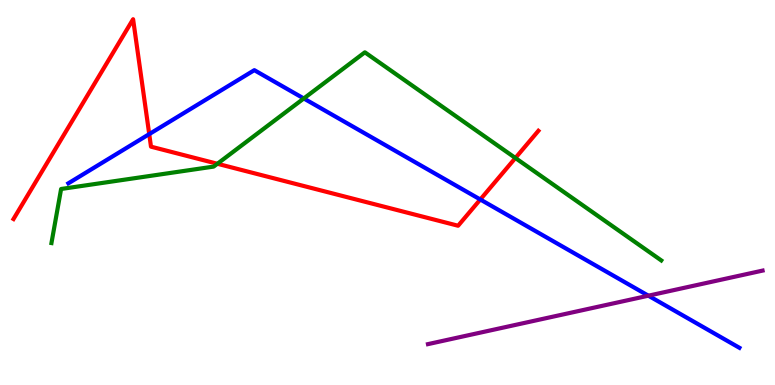[{'lines': ['blue', 'red'], 'intersections': [{'x': 1.93, 'y': 6.52}, {'x': 6.2, 'y': 4.82}]}, {'lines': ['green', 'red'], 'intersections': [{'x': 2.8, 'y': 5.75}, {'x': 6.65, 'y': 5.9}]}, {'lines': ['purple', 'red'], 'intersections': []}, {'lines': ['blue', 'green'], 'intersections': [{'x': 3.92, 'y': 7.44}]}, {'lines': ['blue', 'purple'], 'intersections': [{'x': 8.37, 'y': 2.32}]}, {'lines': ['green', 'purple'], 'intersections': []}]